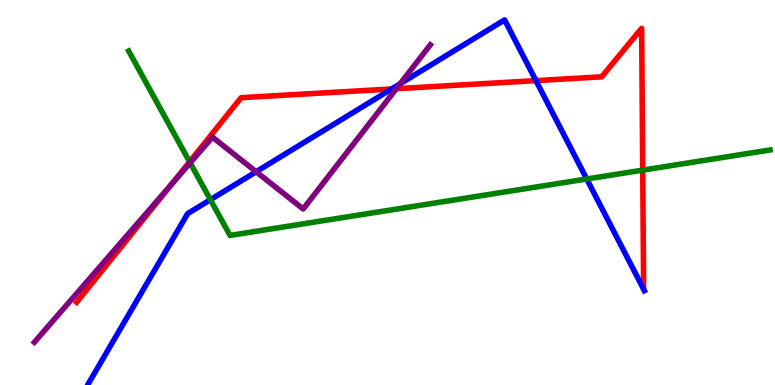[{'lines': ['blue', 'red'], 'intersections': [{'x': 5.05, 'y': 7.69}, {'x': 6.92, 'y': 7.91}]}, {'lines': ['green', 'red'], 'intersections': [{'x': 2.45, 'y': 5.8}, {'x': 8.29, 'y': 5.58}]}, {'lines': ['purple', 'red'], 'intersections': [{'x': 2.2, 'y': 5.19}, {'x': 5.11, 'y': 7.7}]}, {'lines': ['blue', 'green'], 'intersections': [{'x': 2.71, 'y': 4.81}, {'x': 7.57, 'y': 5.35}]}, {'lines': ['blue', 'purple'], 'intersections': [{'x': 3.31, 'y': 5.54}, {'x': 5.16, 'y': 7.83}]}, {'lines': ['green', 'purple'], 'intersections': [{'x': 2.45, 'y': 5.77}]}]